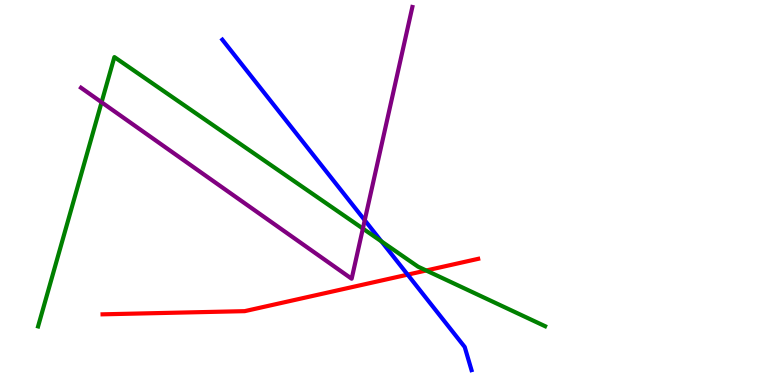[{'lines': ['blue', 'red'], 'intersections': [{'x': 5.26, 'y': 2.87}]}, {'lines': ['green', 'red'], 'intersections': [{'x': 5.5, 'y': 2.97}]}, {'lines': ['purple', 'red'], 'intersections': []}, {'lines': ['blue', 'green'], 'intersections': [{'x': 4.92, 'y': 3.73}]}, {'lines': ['blue', 'purple'], 'intersections': [{'x': 4.71, 'y': 4.28}]}, {'lines': ['green', 'purple'], 'intersections': [{'x': 1.31, 'y': 7.34}, {'x': 4.68, 'y': 4.06}]}]